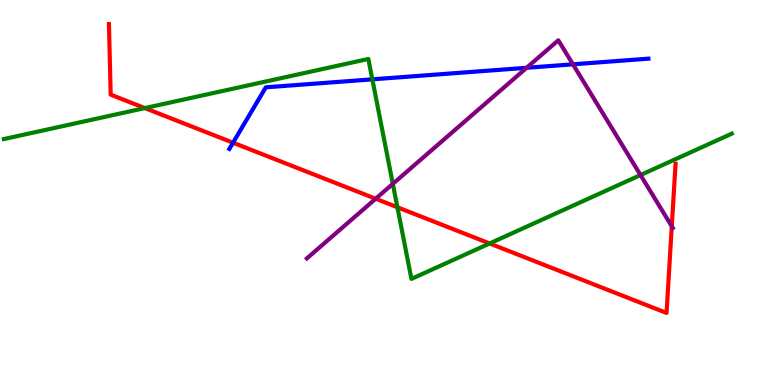[{'lines': ['blue', 'red'], 'intersections': [{'x': 3.01, 'y': 6.29}]}, {'lines': ['green', 'red'], 'intersections': [{'x': 1.87, 'y': 7.19}, {'x': 5.13, 'y': 4.62}, {'x': 6.32, 'y': 3.68}]}, {'lines': ['purple', 'red'], 'intersections': [{'x': 4.85, 'y': 4.84}, {'x': 8.67, 'y': 4.12}]}, {'lines': ['blue', 'green'], 'intersections': [{'x': 4.8, 'y': 7.94}]}, {'lines': ['blue', 'purple'], 'intersections': [{'x': 6.8, 'y': 8.24}, {'x': 7.39, 'y': 8.33}]}, {'lines': ['green', 'purple'], 'intersections': [{'x': 5.07, 'y': 5.22}, {'x': 8.26, 'y': 5.45}]}]